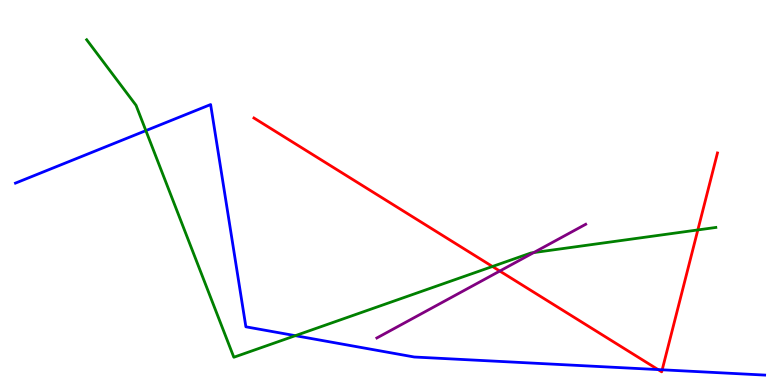[{'lines': ['blue', 'red'], 'intersections': [{'x': 8.49, 'y': 0.401}, {'x': 8.54, 'y': 0.395}]}, {'lines': ['green', 'red'], 'intersections': [{'x': 6.35, 'y': 3.08}, {'x': 9.0, 'y': 4.03}]}, {'lines': ['purple', 'red'], 'intersections': [{'x': 6.45, 'y': 2.96}]}, {'lines': ['blue', 'green'], 'intersections': [{'x': 1.88, 'y': 6.61}, {'x': 3.81, 'y': 1.28}]}, {'lines': ['blue', 'purple'], 'intersections': []}, {'lines': ['green', 'purple'], 'intersections': [{'x': 6.89, 'y': 3.44}]}]